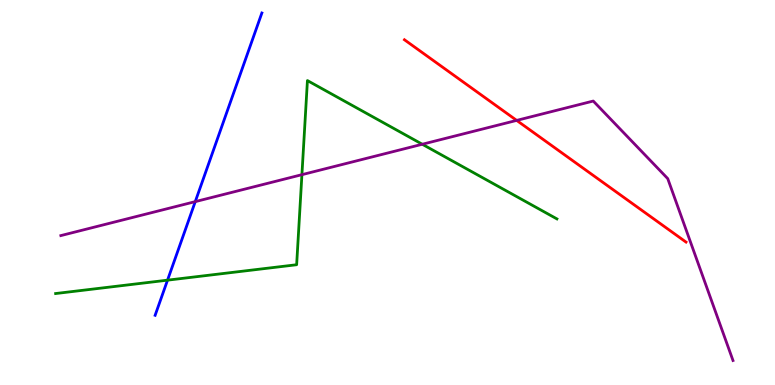[{'lines': ['blue', 'red'], 'intersections': []}, {'lines': ['green', 'red'], 'intersections': []}, {'lines': ['purple', 'red'], 'intersections': [{'x': 6.67, 'y': 6.87}]}, {'lines': ['blue', 'green'], 'intersections': [{'x': 2.16, 'y': 2.72}]}, {'lines': ['blue', 'purple'], 'intersections': [{'x': 2.52, 'y': 4.76}]}, {'lines': ['green', 'purple'], 'intersections': [{'x': 3.9, 'y': 5.46}, {'x': 5.45, 'y': 6.25}]}]